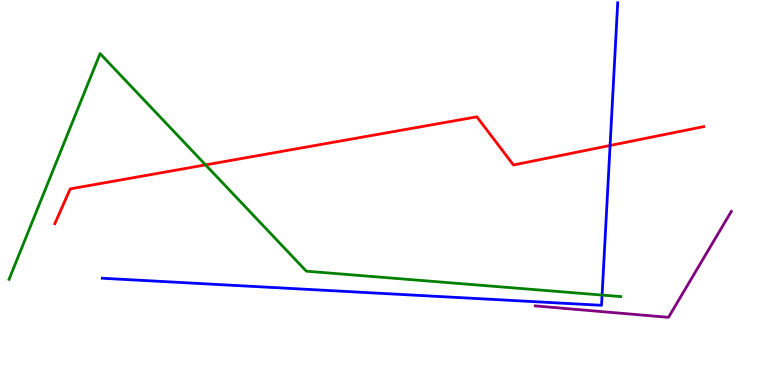[{'lines': ['blue', 'red'], 'intersections': [{'x': 7.87, 'y': 6.22}]}, {'lines': ['green', 'red'], 'intersections': [{'x': 2.65, 'y': 5.72}]}, {'lines': ['purple', 'red'], 'intersections': []}, {'lines': ['blue', 'green'], 'intersections': [{'x': 7.77, 'y': 2.34}]}, {'lines': ['blue', 'purple'], 'intersections': []}, {'lines': ['green', 'purple'], 'intersections': []}]